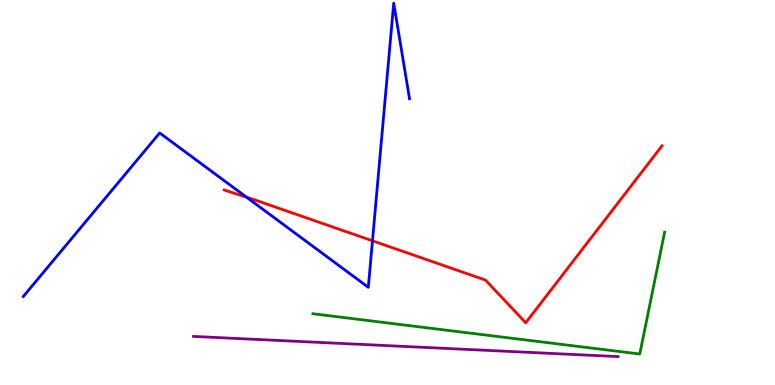[{'lines': ['blue', 'red'], 'intersections': [{'x': 3.18, 'y': 4.88}, {'x': 4.81, 'y': 3.74}]}, {'lines': ['green', 'red'], 'intersections': []}, {'lines': ['purple', 'red'], 'intersections': []}, {'lines': ['blue', 'green'], 'intersections': []}, {'lines': ['blue', 'purple'], 'intersections': []}, {'lines': ['green', 'purple'], 'intersections': []}]